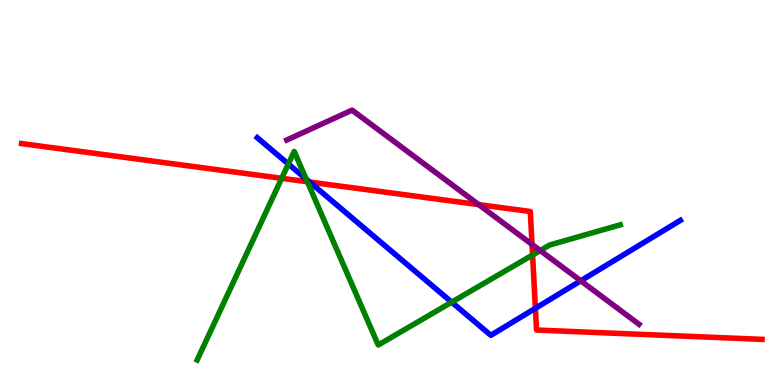[{'lines': ['blue', 'red'], 'intersections': [{'x': 4.0, 'y': 5.27}, {'x': 6.91, 'y': 1.99}]}, {'lines': ['green', 'red'], 'intersections': [{'x': 3.63, 'y': 5.37}, {'x': 3.97, 'y': 5.28}, {'x': 6.87, 'y': 3.38}]}, {'lines': ['purple', 'red'], 'intersections': [{'x': 6.18, 'y': 4.69}, {'x': 6.86, 'y': 3.65}]}, {'lines': ['blue', 'green'], 'intersections': [{'x': 3.72, 'y': 5.74}, {'x': 3.95, 'y': 5.35}, {'x': 5.83, 'y': 2.15}]}, {'lines': ['blue', 'purple'], 'intersections': [{'x': 7.49, 'y': 2.71}]}, {'lines': ['green', 'purple'], 'intersections': [{'x': 6.97, 'y': 3.49}]}]